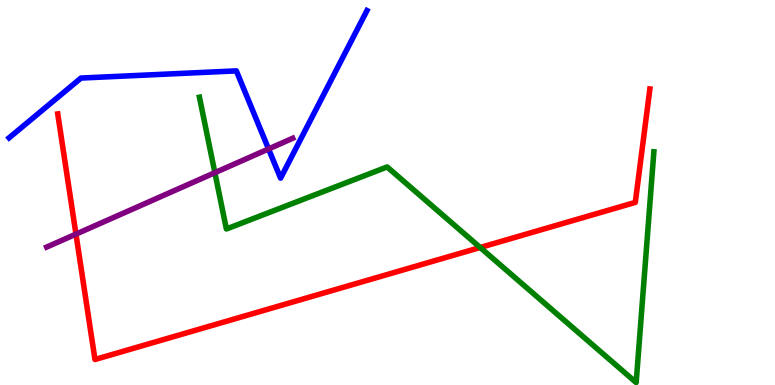[{'lines': ['blue', 'red'], 'intersections': []}, {'lines': ['green', 'red'], 'intersections': [{'x': 6.2, 'y': 3.57}]}, {'lines': ['purple', 'red'], 'intersections': [{'x': 0.98, 'y': 3.92}]}, {'lines': ['blue', 'green'], 'intersections': []}, {'lines': ['blue', 'purple'], 'intersections': [{'x': 3.47, 'y': 6.13}]}, {'lines': ['green', 'purple'], 'intersections': [{'x': 2.77, 'y': 5.51}]}]